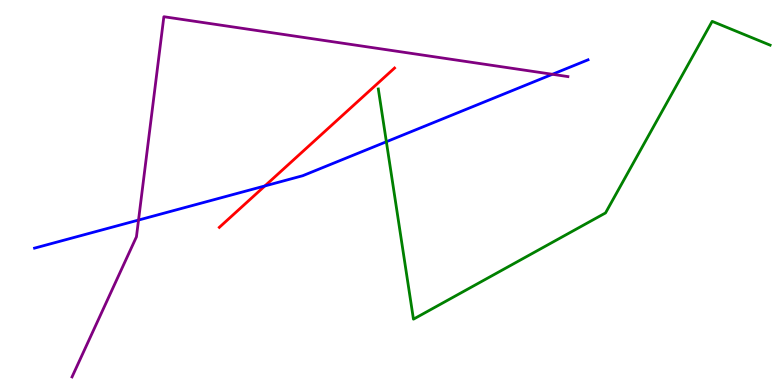[{'lines': ['blue', 'red'], 'intersections': [{'x': 3.42, 'y': 5.17}]}, {'lines': ['green', 'red'], 'intersections': []}, {'lines': ['purple', 'red'], 'intersections': []}, {'lines': ['blue', 'green'], 'intersections': [{'x': 4.99, 'y': 6.32}]}, {'lines': ['blue', 'purple'], 'intersections': [{'x': 1.79, 'y': 4.28}, {'x': 7.13, 'y': 8.07}]}, {'lines': ['green', 'purple'], 'intersections': []}]